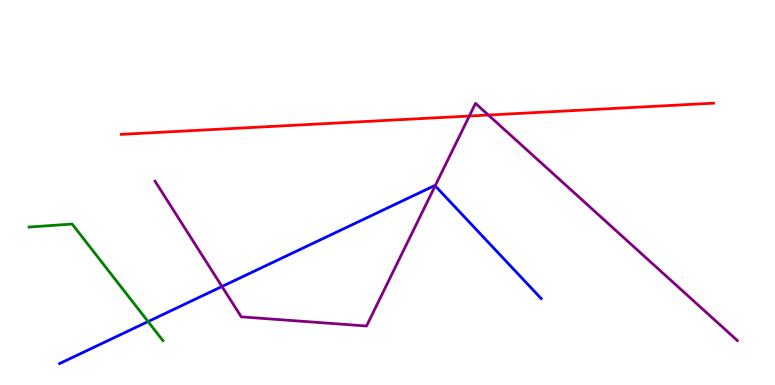[{'lines': ['blue', 'red'], 'intersections': []}, {'lines': ['green', 'red'], 'intersections': []}, {'lines': ['purple', 'red'], 'intersections': [{'x': 6.06, 'y': 6.99}, {'x': 6.3, 'y': 7.01}]}, {'lines': ['blue', 'green'], 'intersections': [{'x': 1.91, 'y': 1.65}]}, {'lines': ['blue', 'purple'], 'intersections': [{'x': 2.86, 'y': 2.56}, {'x': 5.61, 'y': 5.17}]}, {'lines': ['green', 'purple'], 'intersections': []}]